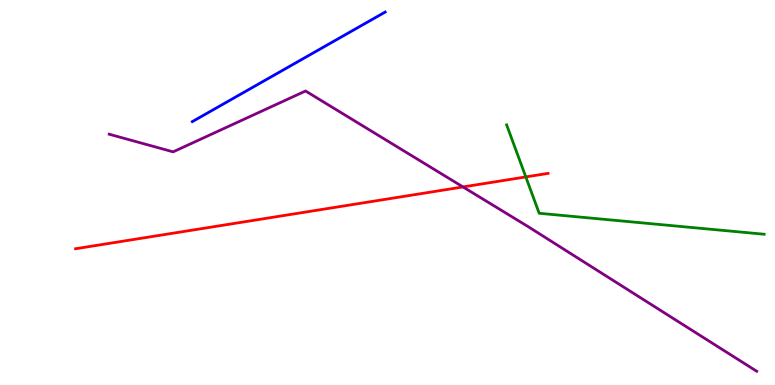[{'lines': ['blue', 'red'], 'intersections': []}, {'lines': ['green', 'red'], 'intersections': [{'x': 6.78, 'y': 5.4}]}, {'lines': ['purple', 'red'], 'intersections': [{'x': 5.97, 'y': 5.14}]}, {'lines': ['blue', 'green'], 'intersections': []}, {'lines': ['blue', 'purple'], 'intersections': []}, {'lines': ['green', 'purple'], 'intersections': []}]